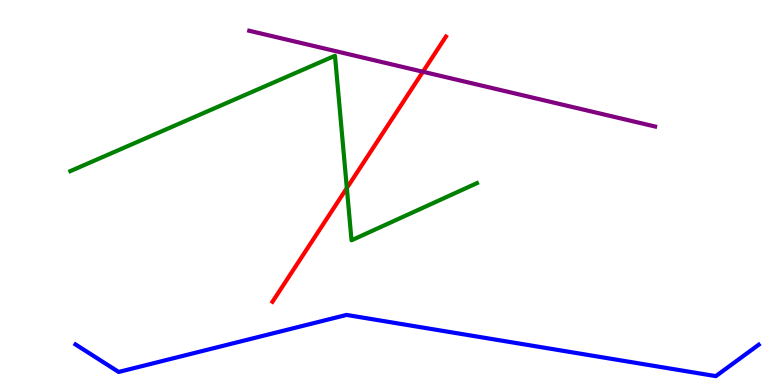[{'lines': ['blue', 'red'], 'intersections': []}, {'lines': ['green', 'red'], 'intersections': [{'x': 4.48, 'y': 5.11}]}, {'lines': ['purple', 'red'], 'intersections': [{'x': 5.46, 'y': 8.14}]}, {'lines': ['blue', 'green'], 'intersections': []}, {'lines': ['blue', 'purple'], 'intersections': []}, {'lines': ['green', 'purple'], 'intersections': []}]